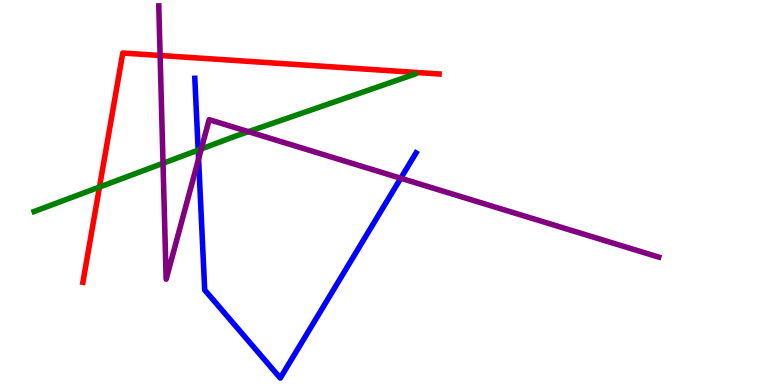[{'lines': ['blue', 'red'], 'intersections': []}, {'lines': ['green', 'red'], 'intersections': [{'x': 1.28, 'y': 5.14}]}, {'lines': ['purple', 'red'], 'intersections': [{'x': 2.07, 'y': 8.56}]}, {'lines': ['blue', 'green'], 'intersections': [{'x': 2.56, 'y': 6.1}]}, {'lines': ['blue', 'purple'], 'intersections': [{'x': 2.56, 'y': 5.87}, {'x': 5.17, 'y': 5.37}]}, {'lines': ['green', 'purple'], 'intersections': [{'x': 2.1, 'y': 5.76}, {'x': 2.6, 'y': 6.13}, {'x': 3.21, 'y': 6.58}]}]